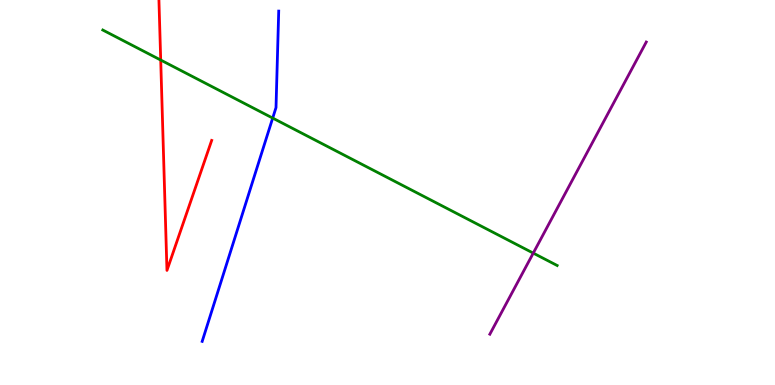[{'lines': ['blue', 'red'], 'intersections': []}, {'lines': ['green', 'red'], 'intersections': [{'x': 2.07, 'y': 8.44}]}, {'lines': ['purple', 'red'], 'intersections': []}, {'lines': ['blue', 'green'], 'intersections': [{'x': 3.52, 'y': 6.93}]}, {'lines': ['blue', 'purple'], 'intersections': []}, {'lines': ['green', 'purple'], 'intersections': [{'x': 6.88, 'y': 3.43}]}]